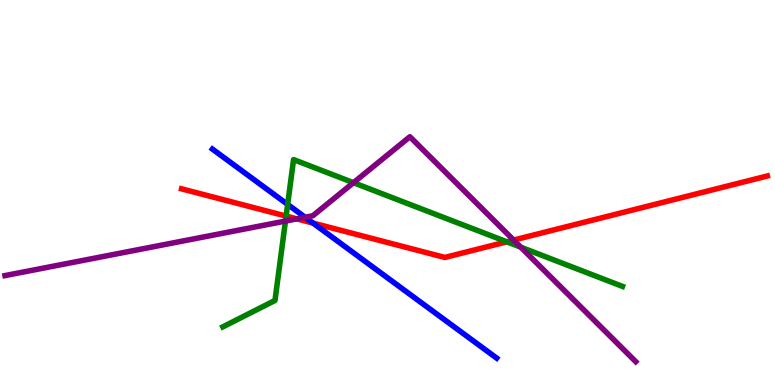[{'lines': ['blue', 'red'], 'intersections': [{'x': 4.04, 'y': 4.21}]}, {'lines': ['green', 'red'], 'intersections': [{'x': 3.69, 'y': 4.39}, {'x': 6.54, 'y': 3.72}]}, {'lines': ['purple', 'red'], 'intersections': [{'x': 3.83, 'y': 4.32}, {'x': 6.63, 'y': 3.76}]}, {'lines': ['blue', 'green'], 'intersections': [{'x': 3.71, 'y': 4.69}]}, {'lines': ['blue', 'purple'], 'intersections': [{'x': 3.94, 'y': 4.36}]}, {'lines': ['green', 'purple'], 'intersections': [{'x': 3.68, 'y': 4.26}, {'x': 4.56, 'y': 5.25}, {'x': 6.72, 'y': 3.58}]}]